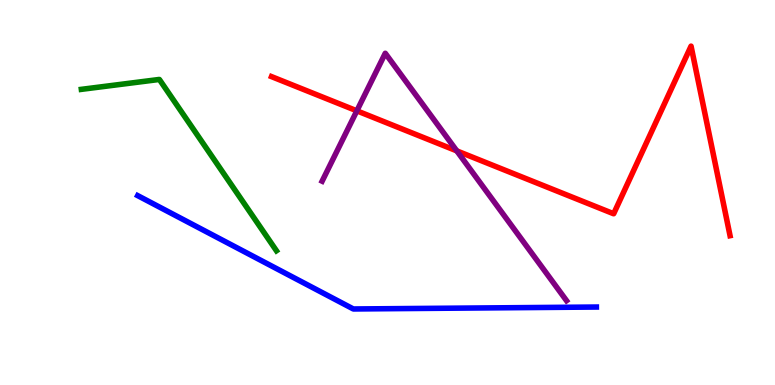[{'lines': ['blue', 'red'], 'intersections': []}, {'lines': ['green', 'red'], 'intersections': []}, {'lines': ['purple', 'red'], 'intersections': [{'x': 4.6, 'y': 7.12}, {'x': 5.89, 'y': 6.08}]}, {'lines': ['blue', 'green'], 'intersections': []}, {'lines': ['blue', 'purple'], 'intersections': []}, {'lines': ['green', 'purple'], 'intersections': []}]